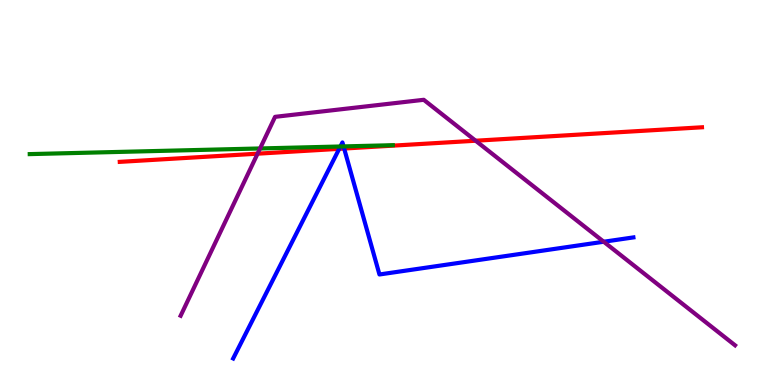[{'lines': ['blue', 'red'], 'intersections': [{'x': 4.38, 'y': 6.13}, {'x': 4.44, 'y': 6.14}]}, {'lines': ['green', 'red'], 'intersections': []}, {'lines': ['purple', 'red'], 'intersections': [{'x': 3.32, 'y': 6.01}, {'x': 6.14, 'y': 6.34}]}, {'lines': ['blue', 'green'], 'intersections': [{'x': 4.39, 'y': 6.2}, {'x': 4.43, 'y': 6.2}]}, {'lines': ['blue', 'purple'], 'intersections': [{'x': 7.79, 'y': 3.72}]}, {'lines': ['green', 'purple'], 'intersections': [{'x': 3.36, 'y': 6.14}]}]